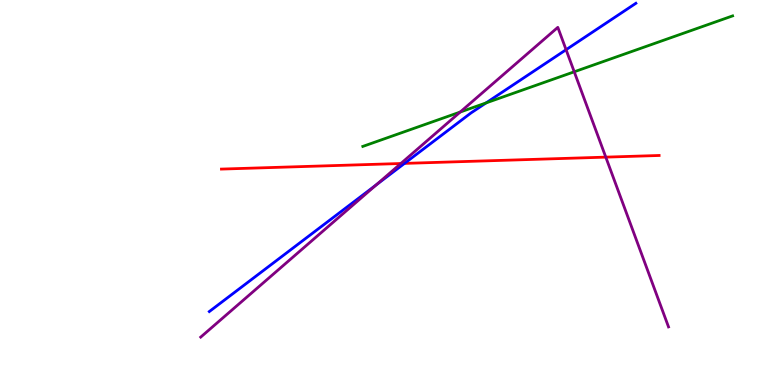[{'lines': ['blue', 'red'], 'intersections': [{'x': 5.22, 'y': 5.76}]}, {'lines': ['green', 'red'], 'intersections': []}, {'lines': ['purple', 'red'], 'intersections': [{'x': 5.17, 'y': 5.75}, {'x': 7.82, 'y': 5.92}]}, {'lines': ['blue', 'green'], 'intersections': [{'x': 6.27, 'y': 7.33}]}, {'lines': ['blue', 'purple'], 'intersections': [{'x': 4.86, 'y': 5.2}, {'x': 7.3, 'y': 8.71}]}, {'lines': ['green', 'purple'], 'intersections': [{'x': 5.94, 'y': 7.09}, {'x': 7.41, 'y': 8.14}]}]